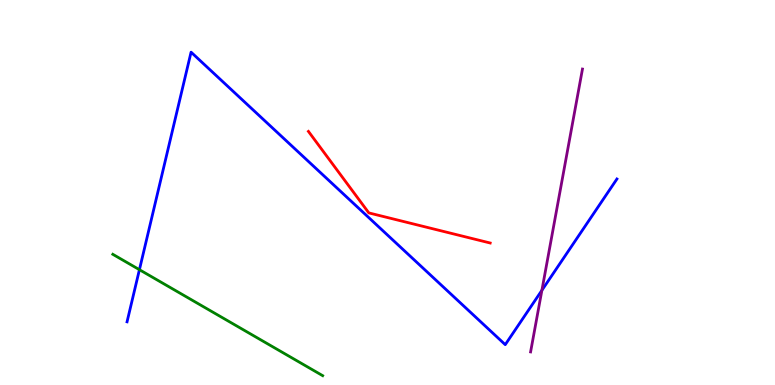[{'lines': ['blue', 'red'], 'intersections': []}, {'lines': ['green', 'red'], 'intersections': []}, {'lines': ['purple', 'red'], 'intersections': []}, {'lines': ['blue', 'green'], 'intersections': [{'x': 1.8, 'y': 3.0}]}, {'lines': ['blue', 'purple'], 'intersections': [{'x': 6.99, 'y': 2.46}]}, {'lines': ['green', 'purple'], 'intersections': []}]